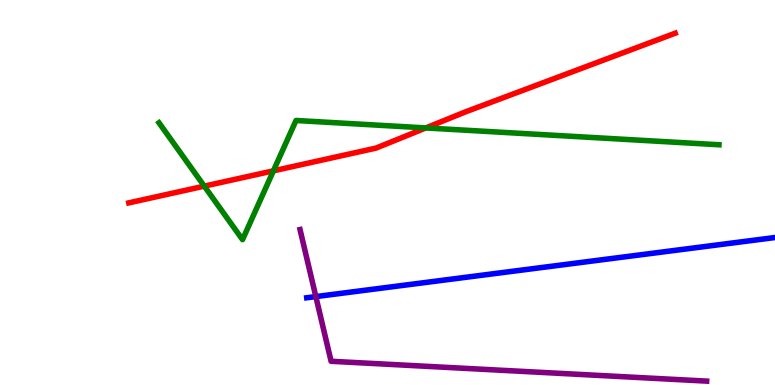[{'lines': ['blue', 'red'], 'intersections': []}, {'lines': ['green', 'red'], 'intersections': [{'x': 2.64, 'y': 5.17}, {'x': 3.53, 'y': 5.56}, {'x': 5.49, 'y': 6.68}]}, {'lines': ['purple', 'red'], 'intersections': []}, {'lines': ['blue', 'green'], 'intersections': []}, {'lines': ['blue', 'purple'], 'intersections': [{'x': 4.08, 'y': 2.3}]}, {'lines': ['green', 'purple'], 'intersections': []}]